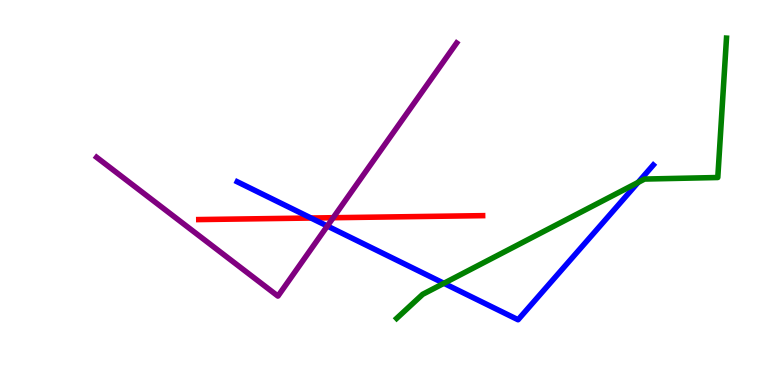[{'lines': ['blue', 'red'], 'intersections': [{'x': 4.01, 'y': 4.34}]}, {'lines': ['green', 'red'], 'intersections': []}, {'lines': ['purple', 'red'], 'intersections': [{'x': 4.3, 'y': 4.34}]}, {'lines': ['blue', 'green'], 'intersections': [{'x': 5.73, 'y': 2.64}, {'x': 8.23, 'y': 5.26}]}, {'lines': ['blue', 'purple'], 'intersections': [{'x': 4.22, 'y': 4.13}]}, {'lines': ['green', 'purple'], 'intersections': []}]